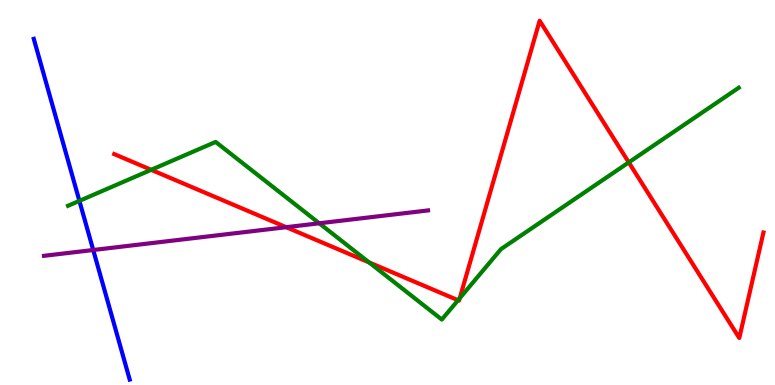[{'lines': ['blue', 'red'], 'intersections': []}, {'lines': ['green', 'red'], 'intersections': [{'x': 1.95, 'y': 5.59}, {'x': 4.76, 'y': 3.18}, {'x': 5.91, 'y': 2.2}, {'x': 5.93, 'y': 2.25}, {'x': 8.11, 'y': 5.78}]}, {'lines': ['purple', 'red'], 'intersections': [{'x': 3.69, 'y': 4.1}]}, {'lines': ['blue', 'green'], 'intersections': [{'x': 1.02, 'y': 4.78}]}, {'lines': ['blue', 'purple'], 'intersections': [{'x': 1.2, 'y': 3.51}]}, {'lines': ['green', 'purple'], 'intersections': [{'x': 4.12, 'y': 4.2}]}]